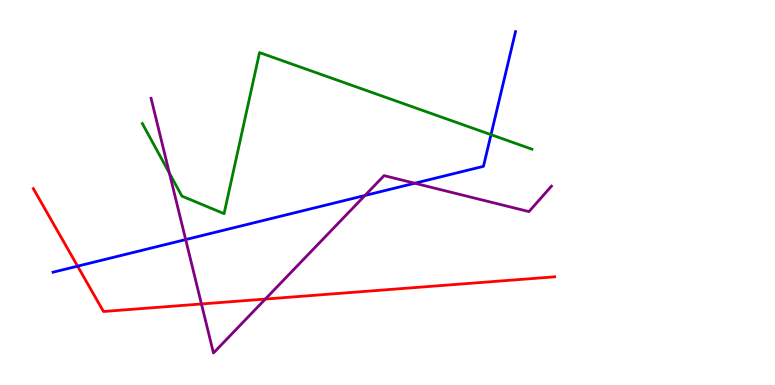[{'lines': ['blue', 'red'], 'intersections': [{'x': 1.0, 'y': 3.09}]}, {'lines': ['green', 'red'], 'intersections': []}, {'lines': ['purple', 'red'], 'intersections': [{'x': 2.6, 'y': 2.1}, {'x': 3.42, 'y': 2.23}]}, {'lines': ['blue', 'green'], 'intersections': [{'x': 6.34, 'y': 6.5}]}, {'lines': ['blue', 'purple'], 'intersections': [{'x': 2.4, 'y': 3.78}, {'x': 4.71, 'y': 4.92}, {'x': 5.35, 'y': 5.24}]}, {'lines': ['green', 'purple'], 'intersections': [{'x': 2.19, 'y': 5.5}]}]